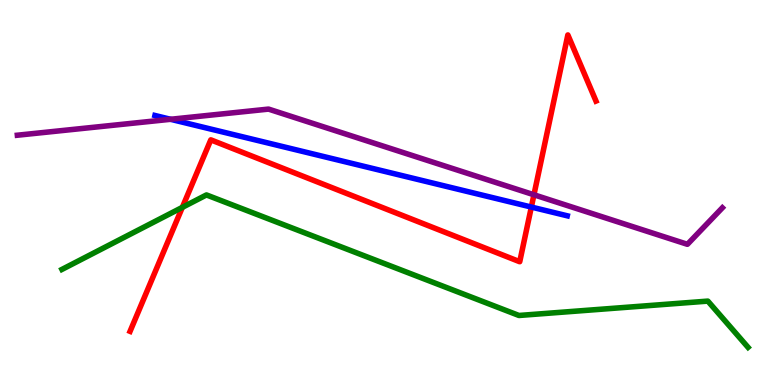[{'lines': ['blue', 'red'], 'intersections': [{'x': 6.86, 'y': 4.62}]}, {'lines': ['green', 'red'], 'intersections': [{'x': 2.35, 'y': 4.61}]}, {'lines': ['purple', 'red'], 'intersections': [{'x': 6.89, 'y': 4.94}]}, {'lines': ['blue', 'green'], 'intersections': []}, {'lines': ['blue', 'purple'], 'intersections': [{'x': 2.2, 'y': 6.9}]}, {'lines': ['green', 'purple'], 'intersections': []}]